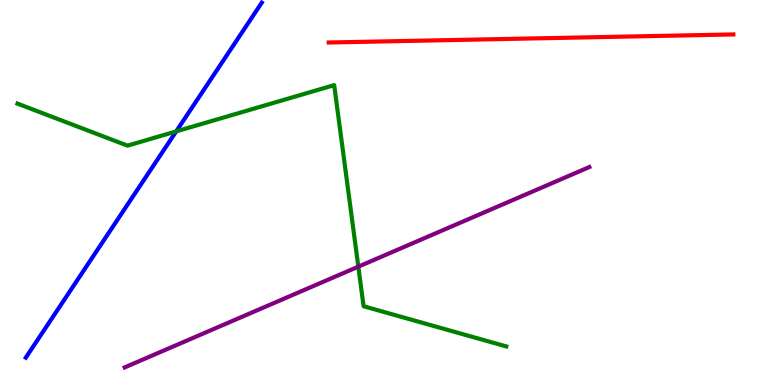[{'lines': ['blue', 'red'], 'intersections': []}, {'lines': ['green', 'red'], 'intersections': []}, {'lines': ['purple', 'red'], 'intersections': []}, {'lines': ['blue', 'green'], 'intersections': [{'x': 2.27, 'y': 6.59}]}, {'lines': ['blue', 'purple'], 'intersections': []}, {'lines': ['green', 'purple'], 'intersections': [{'x': 4.62, 'y': 3.07}]}]